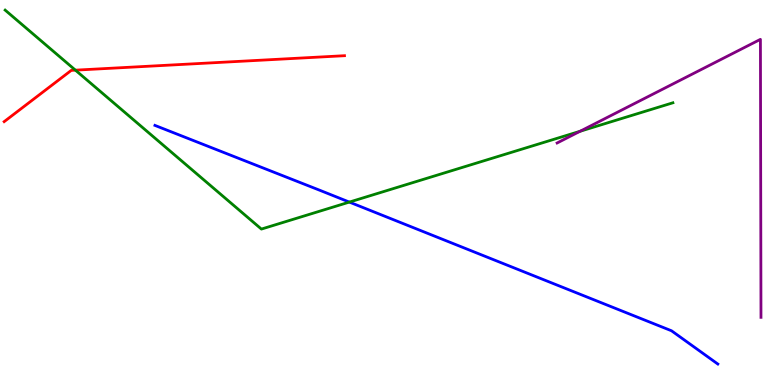[{'lines': ['blue', 'red'], 'intersections': []}, {'lines': ['green', 'red'], 'intersections': [{'x': 0.973, 'y': 8.18}]}, {'lines': ['purple', 'red'], 'intersections': []}, {'lines': ['blue', 'green'], 'intersections': [{'x': 4.51, 'y': 4.75}]}, {'lines': ['blue', 'purple'], 'intersections': []}, {'lines': ['green', 'purple'], 'intersections': [{'x': 7.48, 'y': 6.59}]}]